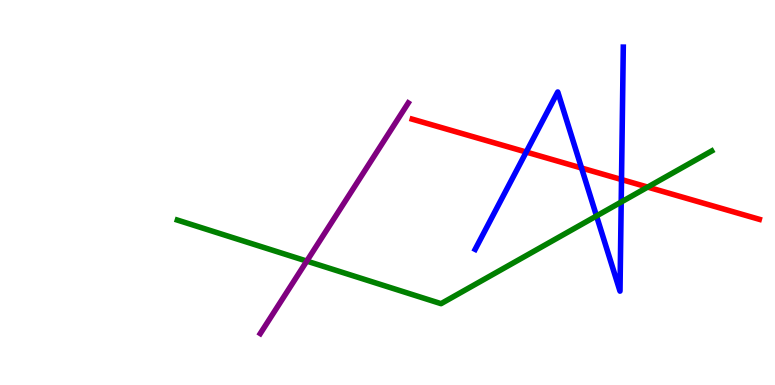[{'lines': ['blue', 'red'], 'intersections': [{'x': 6.79, 'y': 6.05}, {'x': 7.5, 'y': 5.64}, {'x': 8.02, 'y': 5.34}]}, {'lines': ['green', 'red'], 'intersections': [{'x': 8.36, 'y': 5.14}]}, {'lines': ['purple', 'red'], 'intersections': []}, {'lines': ['blue', 'green'], 'intersections': [{'x': 7.7, 'y': 4.39}, {'x': 8.02, 'y': 4.75}]}, {'lines': ['blue', 'purple'], 'intersections': []}, {'lines': ['green', 'purple'], 'intersections': [{'x': 3.96, 'y': 3.22}]}]